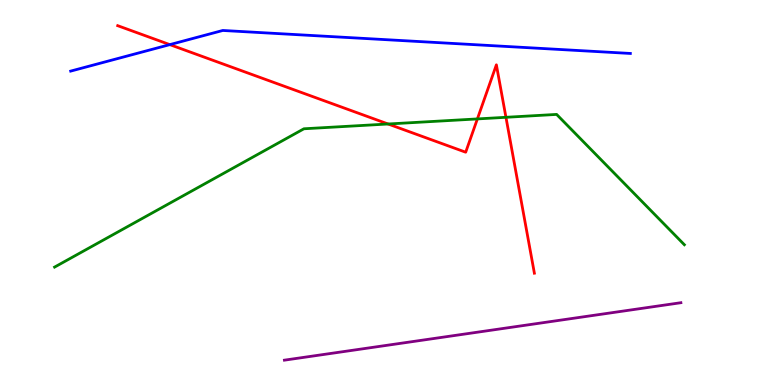[{'lines': ['blue', 'red'], 'intersections': [{'x': 2.19, 'y': 8.84}]}, {'lines': ['green', 'red'], 'intersections': [{'x': 5.01, 'y': 6.78}, {'x': 6.16, 'y': 6.91}, {'x': 6.53, 'y': 6.95}]}, {'lines': ['purple', 'red'], 'intersections': []}, {'lines': ['blue', 'green'], 'intersections': []}, {'lines': ['blue', 'purple'], 'intersections': []}, {'lines': ['green', 'purple'], 'intersections': []}]